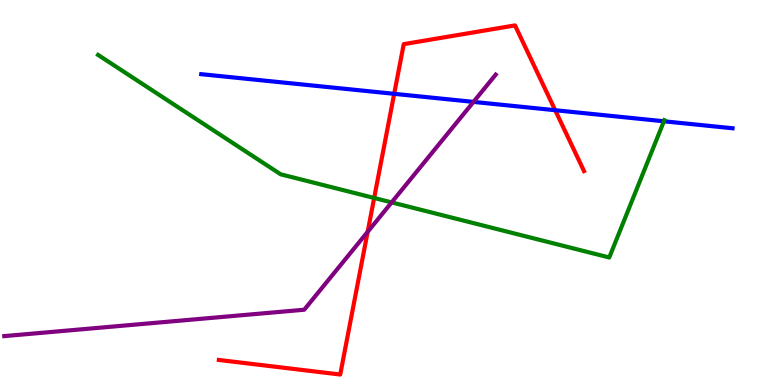[{'lines': ['blue', 'red'], 'intersections': [{'x': 5.09, 'y': 7.56}, {'x': 7.16, 'y': 7.14}]}, {'lines': ['green', 'red'], 'intersections': [{'x': 4.83, 'y': 4.86}]}, {'lines': ['purple', 'red'], 'intersections': [{'x': 4.74, 'y': 3.98}]}, {'lines': ['blue', 'green'], 'intersections': [{'x': 8.57, 'y': 6.85}]}, {'lines': ['blue', 'purple'], 'intersections': [{'x': 6.11, 'y': 7.35}]}, {'lines': ['green', 'purple'], 'intersections': [{'x': 5.05, 'y': 4.74}]}]